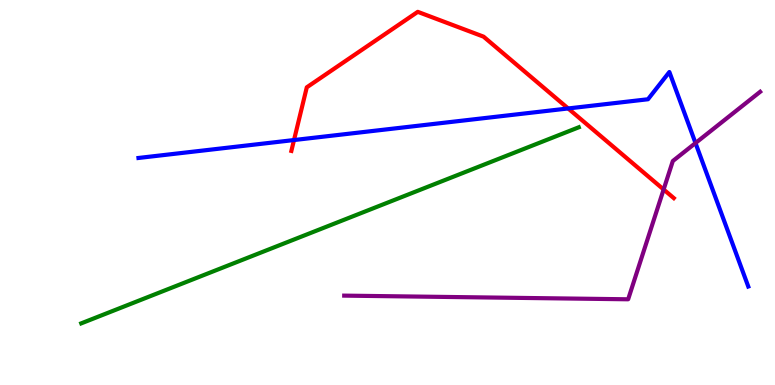[{'lines': ['blue', 'red'], 'intersections': [{'x': 3.79, 'y': 6.36}, {'x': 7.33, 'y': 7.18}]}, {'lines': ['green', 'red'], 'intersections': []}, {'lines': ['purple', 'red'], 'intersections': [{'x': 8.56, 'y': 5.08}]}, {'lines': ['blue', 'green'], 'intersections': []}, {'lines': ['blue', 'purple'], 'intersections': [{'x': 8.97, 'y': 6.28}]}, {'lines': ['green', 'purple'], 'intersections': []}]